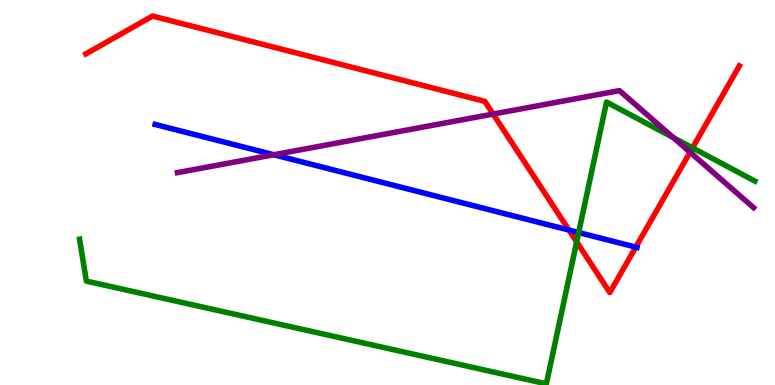[{'lines': ['blue', 'red'], 'intersections': [{'x': 7.34, 'y': 4.02}, {'x': 8.2, 'y': 3.58}]}, {'lines': ['green', 'red'], 'intersections': [{'x': 7.44, 'y': 3.72}, {'x': 8.94, 'y': 6.16}]}, {'lines': ['purple', 'red'], 'intersections': [{'x': 6.36, 'y': 7.04}, {'x': 8.9, 'y': 6.05}]}, {'lines': ['blue', 'green'], 'intersections': [{'x': 7.47, 'y': 3.96}]}, {'lines': ['blue', 'purple'], 'intersections': [{'x': 3.53, 'y': 5.98}]}, {'lines': ['green', 'purple'], 'intersections': [{'x': 8.69, 'y': 6.42}]}]